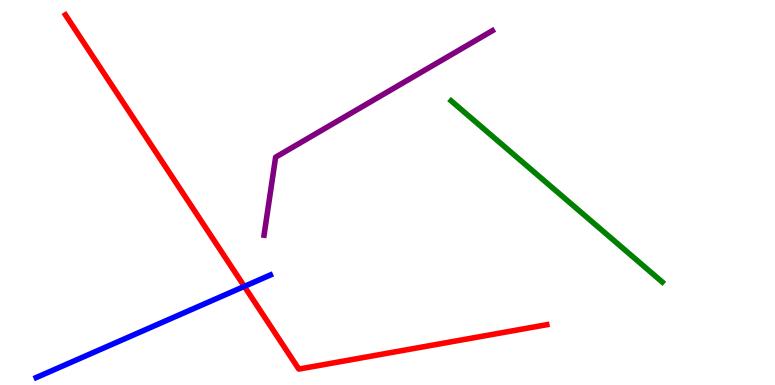[{'lines': ['blue', 'red'], 'intersections': [{'x': 3.15, 'y': 2.56}]}, {'lines': ['green', 'red'], 'intersections': []}, {'lines': ['purple', 'red'], 'intersections': []}, {'lines': ['blue', 'green'], 'intersections': []}, {'lines': ['blue', 'purple'], 'intersections': []}, {'lines': ['green', 'purple'], 'intersections': []}]